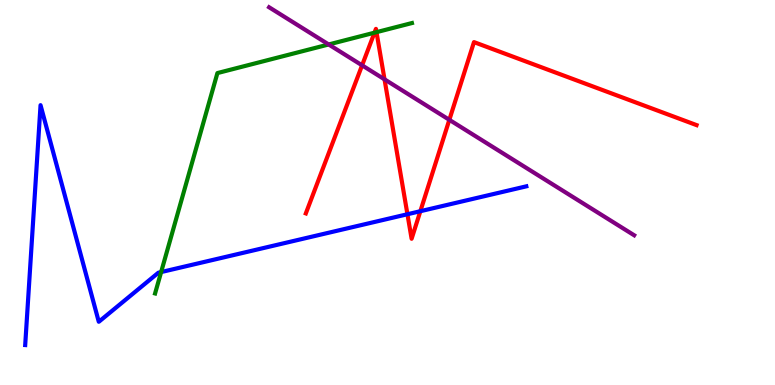[{'lines': ['blue', 'red'], 'intersections': [{'x': 5.26, 'y': 4.44}, {'x': 5.42, 'y': 4.51}]}, {'lines': ['green', 'red'], 'intersections': [{'x': 4.83, 'y': 9.15}, {'x': 4.86, 'y': 9.16}]}, {'lines': ['purple', 'red'], 'intersections': [{'x': 4.67, 'y': 8.3}, {'x': 4.96, 'y': 7.94}, {'x': 5.8, 'y': 6.89}]}, {'lines': ['blue', 'green'], 'intersections': [{'x': 2.08, 'y': 2.93}]}, {'lines': ['blue', 'purple'], 'intersections': []}, {'lines': ['green', 'purple'], 'intersections': [{'x': 4.24, 'y': 8.85}]}]